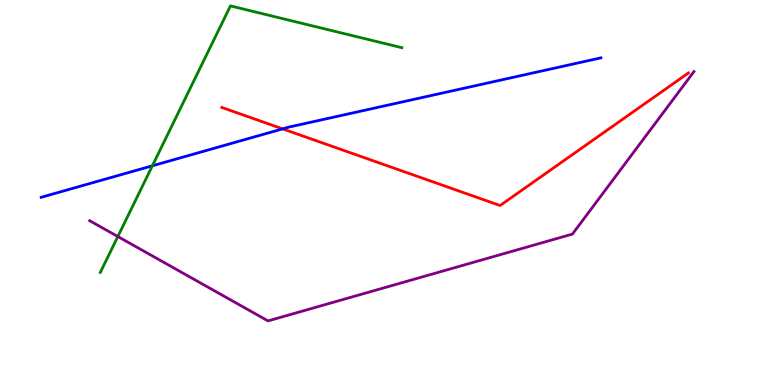[{'lines': ['blue', 'red'], 'intersections': [{'x': 3.65, 'y': 6.65}]}, {'lines': ['green', 'red'], 'intersections': []}, {'lines': ['purple', 'red'], 'intersections': []}, {'lines': ['blue', 'green'], 'intersections': [{'x': 1.97, 'y': 5.69}]}, {'lines': ['blue', 'purple'], 'intersections': []}, {'lines': ['green', 'purple'], 'intersections': [{'x': 1.52, 'y': 3.86}]}]